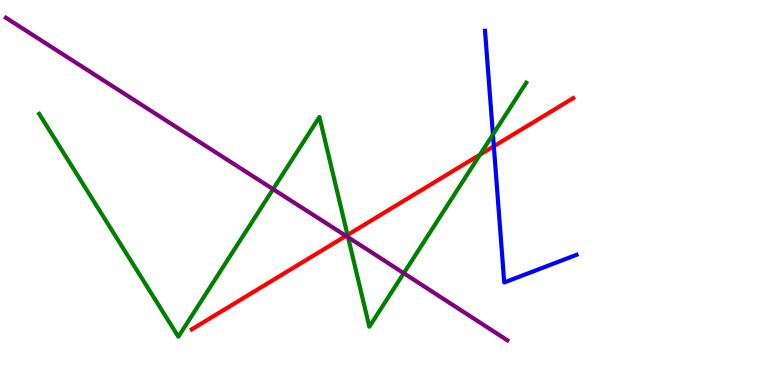[{'lines': ['blue', 'red'], 'intersections': [{'x': 6.37, 'y': 6.2}]}, {'lines': ['green', 'red'], 'intersections': [{'x': 4.48, 'y': 3.9}, {'x': 6.19, 'y': 5.98}]}, {'lines': ['purple', 'red'], 'intersections': [{'x': 4.46, 'y': 3.87}]}, {'lines': ['blue', 'green'], 'intersections': [{'x': 6.36, 'y': 6.51}]}, {'lines': ['blue', 'purple'], 'intersections': []}, {'lines': ['green', 'purple'], 'intersections': [{'x': 3.52, 'y': 5.09}, {'x': 4.49, 'y': 3.84}, {'x': 5.21, 'y': 2.9}]}]